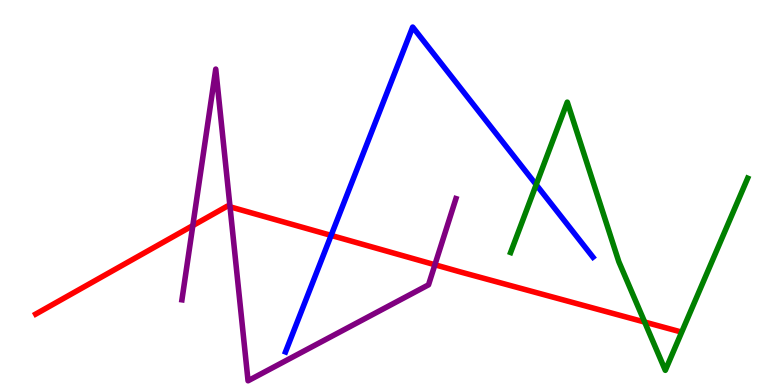[{'lines': ['blue', 'red'], 'intersections': [{'x': 4.27, 'y': 3.89}]}, {'lines': ['green', 'red'], 'intersections': [{'x': 8.32, 'y': 1.63}]}, {'lines': ['purple', 'red'], 'intersections': [{'x': 2.49, 'y': 4.14}, {'x': 2.97, 'y': 4.63}, {'x': 5.61, 'y': 3.12}]}, {'lines': ['blue', 'green'], 'intersections': [{'x': 6.92, 'y': 5.2}]}, {'lines': ['blue', 'purple'], 'intersections': []}, {'lines': ['green', 'purple'], 'intersections': []}]